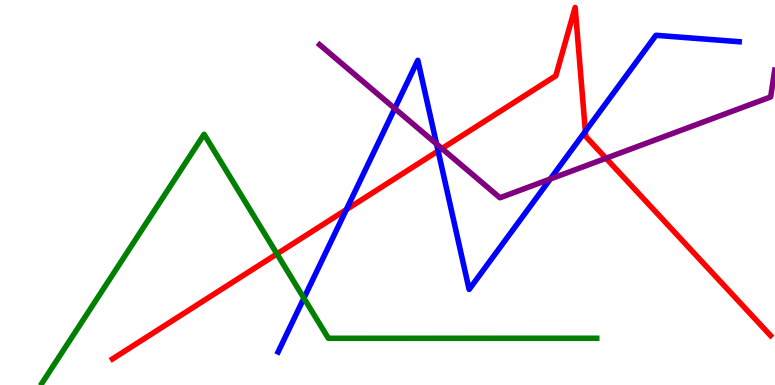[{'lines': ['blue', 'red'], 'intersections': [{'x': 4.47, 'y': 4.56}, {'x': 5.65, 'y': 6.08}, {'x': 7.55, 'y': 6.59}]}, {'lines': ['green', 'red'], 'intersections': [{'x': 3.57, 'y': 3.41}]}, {'lines': ['purple', 'red'], 'intersections': [{'x': 5.7, 'y': 6.14}, {'x': 7.82, 'y': 5.89}]}, {'lines': ['blue', 'green'], 'intersections': [{'x': 3.92, 'y': 2.26}]}, {'lines': ['blue', 'purple'], 'intersections': [{'x': 5.09, 'y': 7.18}, {'x': 5.63, 'y': 6.26}, {'x': 7.1, 'y': 5.35}]}, {'lines': ['green', 'purple'], 'intersections': []}]